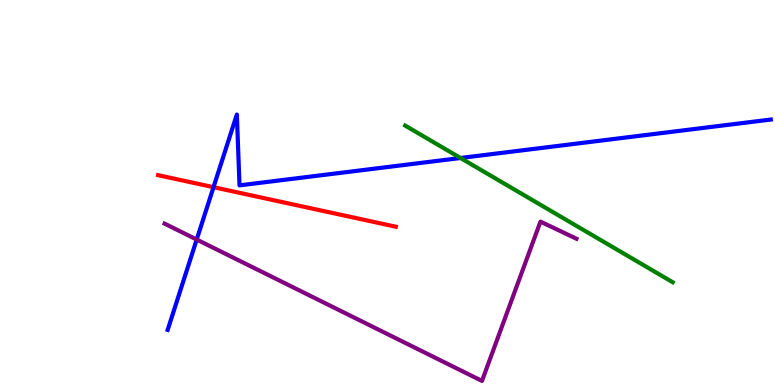[{'lines': ['blue', 'red'], 'intersections': [{'x': 2.76, 'y': 5.14}]}, {'lines': ['green', 'red'], 'intersections': []}, {'lines': ['purple', 'red'], 'intersections': []}, {'lines': ['blue', 'green'], 'intersections': [{'x': 5.94, 'y': 5.9}]}, {'lines': ['blue', 'purple'], 'intersections': [{'x': 2.54, 'y': 3.78}]}, {'lines': ['green', 'purple'], 'intersections': []}]